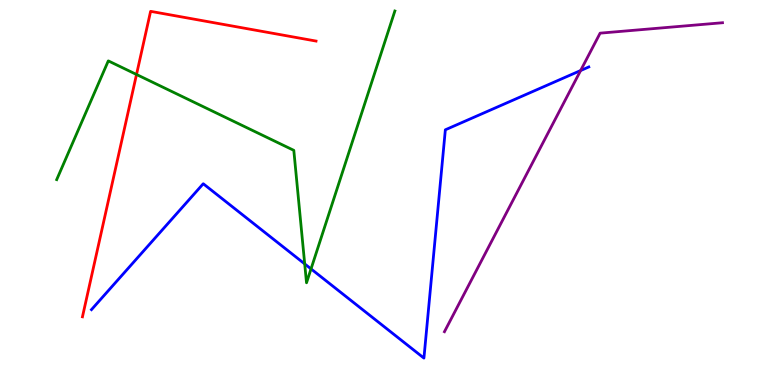[{'lines': ['blue', 'red'], 'intersections': []}, {'lines': ['green', 'red'], 'intersections': [{'x': 1.76, 'y': 8.07}]}, {'lines': ['purple', 'red'], 'intersections': []}, {'lines': ['blue', 'green'], 'intersections': [{'x': 3.93, 'y': 3.15}, {'x': 4.01, 'y': 3.02}]}, {'lines': ['blue', 'purple'], 'intersections': [{'x': 7.49, 'y': 8.17}]}, {'lines': ['green', 'purple'], 'intersections': []}]